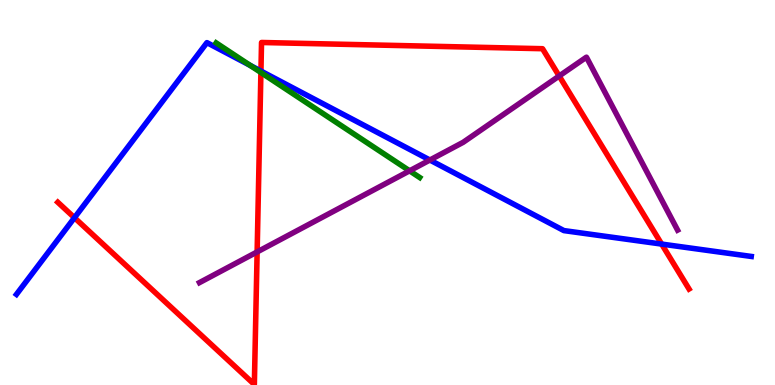[{'lines': ['blue', 'red'], 'intersections': [{'x': 0.961, 'y': 4.35}, {'x': 3.37, 'y': 8.15}, {'x': 8.54, 'y': 3.66}]}, {'lines': ['green', 'red'], 'intersections': [{'x': 3.37, 'y': 8.12}]}, {'lines': ['purple', 'red'], 'intersections': [{'x': 3.32, 'y': 3.46}, {'x': 7.22, 'y': 8.03}]}, {'lines': ['blue', 'green'], 'intersections': [{'x': 3.23, 'y': 8.3}]}, {'lines': ['blue', 'purple'], 'intersections': [{'x': 5.55, 'y': 5.84}]}, {'lines': ['green', 'purple'], 'intersections': [{'x': 5.28, 'y': 5.56}]}]